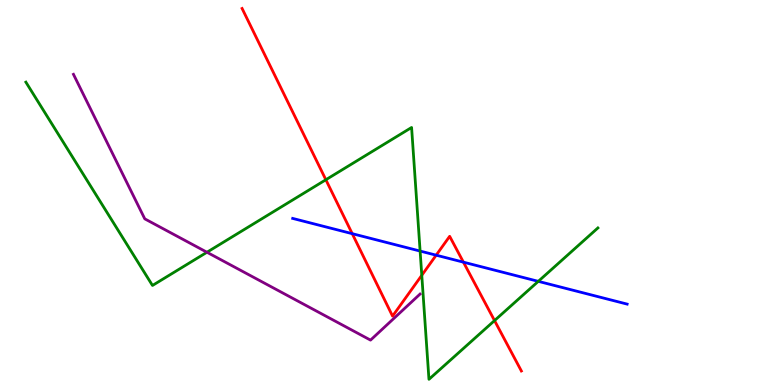[{'lines': ['blue', 'red'], 'intersections': [{'x': 4.54, 'y': 3.93}, {'x': 5.63, 'y': 3.37}, {'x': 5.98, 'y': 3.19}]}, {'lines': ['green', 'red'], 'intersections': [{'x': 4.2, 'y': 5.33}, {'x': 5.44, 'y': 2.85}, {'x': 6.38, 'y': 1.67}]}, {'lines': ['purple', 'red'], 'intersections': []}, {'lines': ['blue', 'green'], 'intersections': [{'x': 5.42, 'y': 3.48}, {'x': 6.95, 'y': 2.69}]}, {'lines': ['blue', 'purple'], 'intersections': []}, {'lines': ['green', 'purple'], 'intersections': [{'x': 2.67, 'y': 3.45}]}]